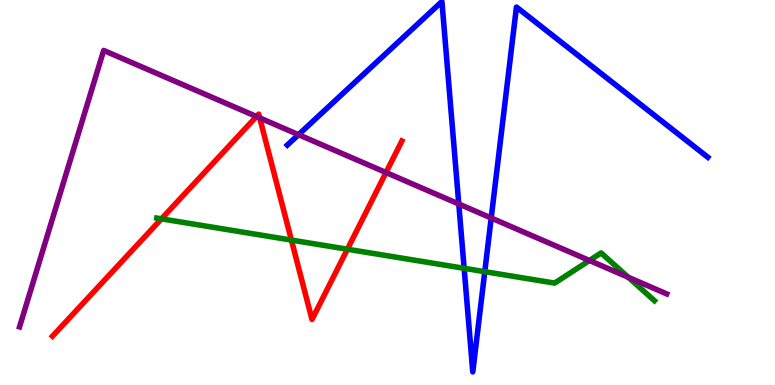[{'lines': ['blue', 'red'], 'intersections': []}, {'lines': ['green', 'red'], 'intersections': [{'x': 2.08, 'y': 4.32}, {'x': 3.76, 'y': 3.76}, {'x': 4.48, 'y': 3.53}]}, {'lines': ['purple', 'red'], 'intersections': [{'x': 3.31, 'y': 6.97}, {'x': 3.35, 'y': 6.94}, {'x': 4.98, 'y': 5.52}]}, {'lines': ['blue', 'green'], 'intersections': [{'x': 5.99, 'y': 3.03}, {'x': 6.26, 'y': 2.94}]}, {'lines': ['blue', 'purple'], 'intersections': [{'x': 3.85, 'y': 6.5}, {'x': 5.92, 'y': 4.7}, {'x': 6.34, 'y': 4.34}]}, {'lines': ['green', 'purple'], 'intersections': [{'x': 7.61, 'y': 3.23}, {'x': 8.11, 'y': 2.8}]}]